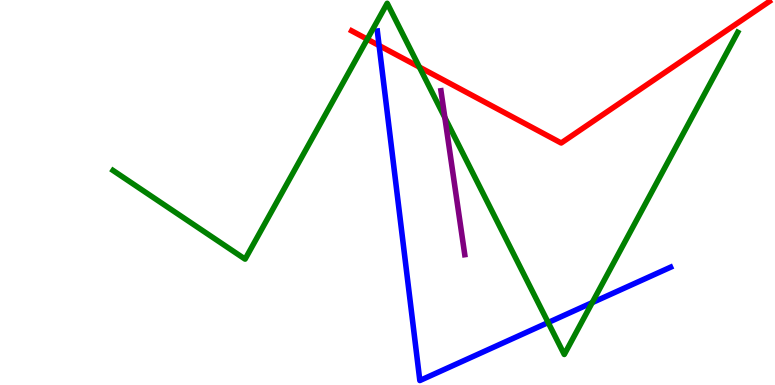[{'lines': ['blue', 'red'], 'intersections': [{'x': 4.89, 'y': 8.82}]}, {'lines': ['green', 'red'], 'intersections': [{'x': 4.74, 'y': 8.98}, {'x': 5.41, 'y': 8.26}]}, {'lines': ['purple', 'red'], 'intersections': []}, {'lines': ['blue', 'green'], 'intersections': [{'x': 7.07, 'y': 1.62}, {'x': 7.64, 'y': 2.14}]}, {'lines': ['blue', 'purple'], 'intersections': []}, {'lines': ['green', 'purple'], 'intersections': [{'x': 5.74, 'y': 6.95}]}]